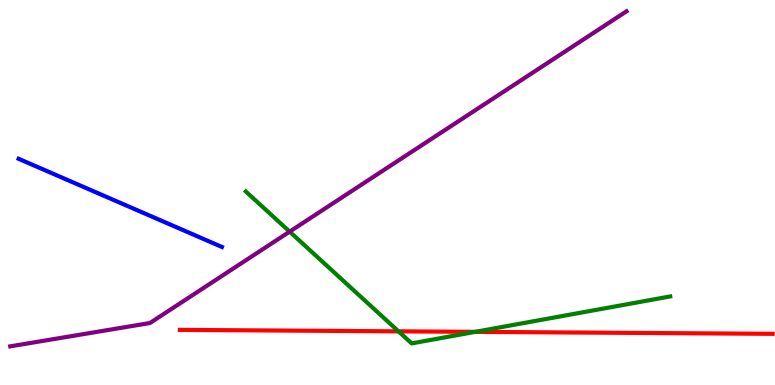[{'lines': ['blue', 'red'], 'intersections': []}, {'lines': ['green', 'red'], 'intersections': [{'x': 5.14, 'y': 1.39}, {'x': 6.13, 'y': 1.38}]}, {'lines': ['purple', 'red'], 'intersections': []}, {'lines': ['blue', 'green'], 'intersections': []}, {'lines': ['blue', 'purple'], 'intersections': []}, {'lines': ['green', 'purple'], 'intersections': [{'x': 3.74, 'y': 3.98}]}]